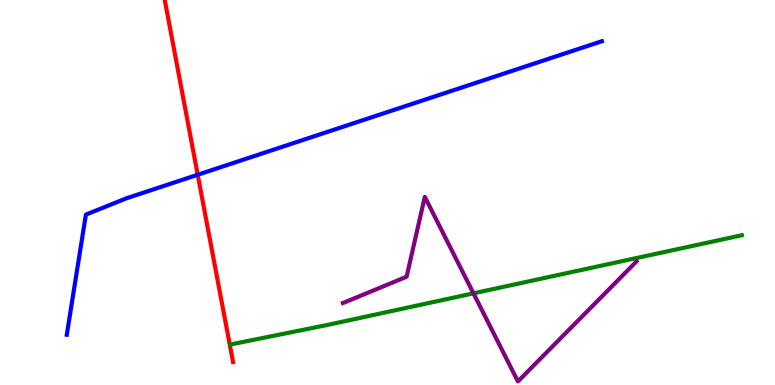[{'lines': ['blue', 'red'], 'intersections': [{'x': 2.55, 'y': 5.46}]}, {'lines': ['green', 'red'], 'intersections': []}, {'lines': ['purple', 'red'], 'intersections': []}, {'lines': ['blue', 'green'], 'intersections': []}, {'lines': ['blue', 'purple'], 'intersections': []}, {'lines': ['green', 'purple'], 'intersections': [{'x': 6.11, 'y': 2.38}]}]